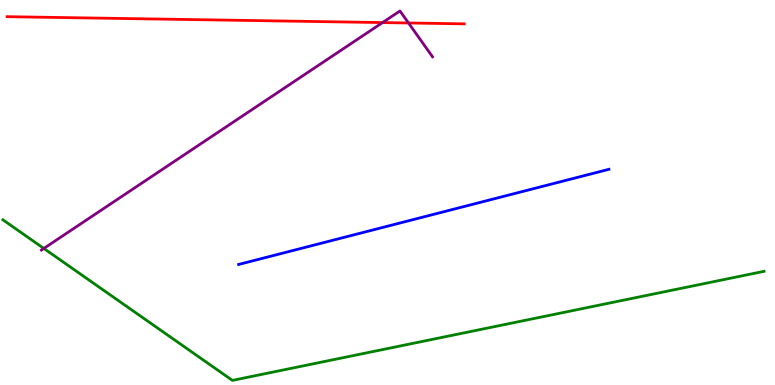[{'lines': ['blue', 'red'], 'intersections': []}, {'lines': ['green', 'red'], 'intersections': []}, {'lines': ['purple', 'red'], 'intersections': [{'x': 4.94, 'y': 9.41}, {'x': 5.27, 'y': 9.4}]}, {'lines': ['blue', 'green'], 'intersections': []}, {'lines': ['blue', 'purple'], 'intersections': []}, {'lines': ['green', 'purple'], 'intersections': [{'x': 0.565, 'y': 3.55}]}]